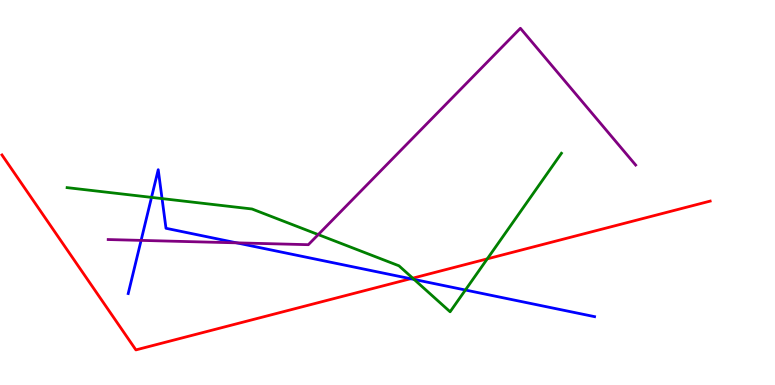[{'lines': ['blue', 'red'], 'intersections': [{'x': 5.3, 'y': 2.76}]}, {'lines': ['green', 'red'], 'intersections': [{'x': 5.33, 'y': 2.77}, {'x': 6.29, 'y': 3.28}]}, {'lines': ['purple', 'red'], 'intersections': []}, {'lines': ['blue', 'green'], 'intersections': [{'x': 1.96, 'y': 4.87}, {'x': 2.09, 'y': 4.84}, {'x': 5.34, 'y': 2.74}, {'x': 6.01, 'y': 2.47}]}, {'lines': ['blue', 'purple'], 'intersections': [{'x': 1.82, 'y': 3.76}, {'x': 3.05, 'y': 3.69}]}, {'lines': ['green', 'purple'], 'intersections': [{'x': 4.11, 'y': 3.91}]}]